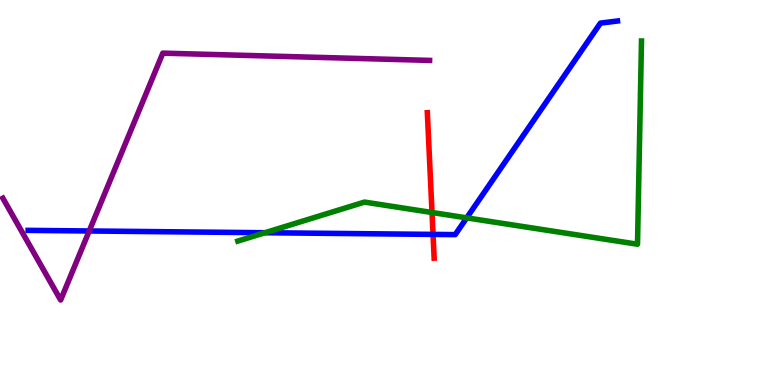[{'lines': ['blue', 'red'], 'intersections': [{'x': 5.59, 'y': 3.91}]}, {'lines': ['green', 'red'], 'intersections': [{'x': 5.57, 'y': 4.48}]}, {'lines': ['purple', 'red'], 'intersections': []}, {'lines': ['blue', 'green'], 'intersections': [{'x': 3.42, 'y': 3.96}, {'x': 6.02, 'y': 4.34}]}, {'lines': ['blue', 'purple'], 'intersections': [{'x': 1.15, 'y': 4.0}]}, {'lines': ['green', 'purple'], 'intersections': []}]